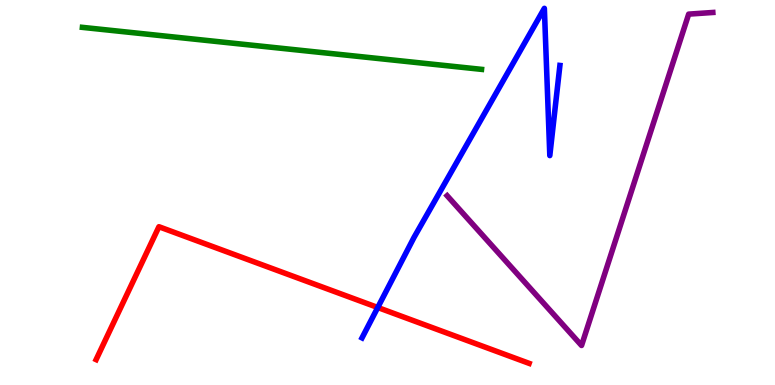[{'lines': ['blue', 'red'], 'intersections': [{'x': 4.87, 'y': 2.01}]}, {'lines': ['green', 'red'], 'intersections': []}, {'lines': ['purple', 'red'], 'intersections': []}, {'lines': ['blue', 'green'], 'intersections': []}, {'lines': ['blue', 'purple'], 'intersections': []}, {'lines': ['green', 'purple'], 'intersections': []}]